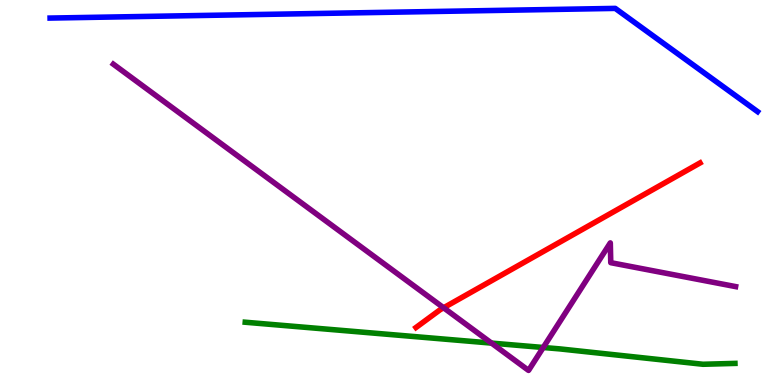[{'lines': ['blue', 'red'], 'intersections': []}, {'lines': ['green', 'red'], 'intersections': []}, {'lines': ['purple', 'red'], 'intersections': [{'x': 5.72, 'y': 2.01}]}, {'lines': ['blue', 'green'], 'intersections': []}, {'lines': ['blue', 'purple'], 'intersections': []}, {'lines': ['green', 'purple'], 'intersections': [{'x': 6.34, 'y': 1.09}, {'x': 7.01, 'y': 0.974}]}]